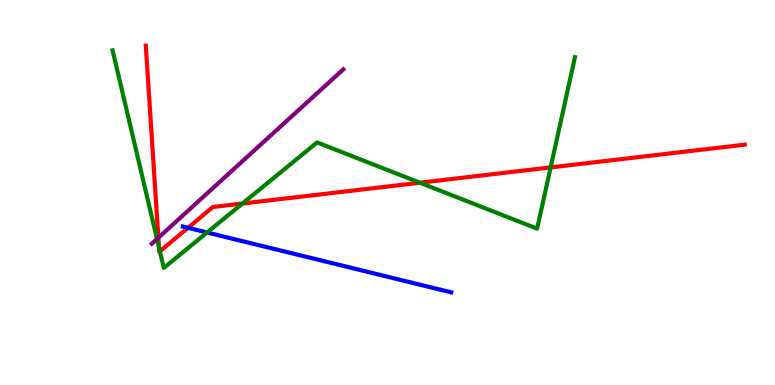[{'lines': ['blue', 'red'], 'intersections': [{'x': 2.43, 'y': 4.08}]}, {'lines': ['green', 'red'], 'intersections': [{'x': 2.05, 'y': 3.57}, {'x': 2.06, 'y': 3.47}, {'x': 3.13, 'y': 4.71}, {'x': 5.42, 'y': 5.25}, {'x': 7.11, 'y': 5.65}]}, {'lines': ['purple', 'red'], 'intersections': [{'x': 2.04, 'y': 3.82}]}, {'lines': ['blue', 'green'], 'intersections': [{'x': 2.67, 'y': 3.96}]}, {'lines': ['blue', 'purple'], 'intersections': []}, {'lines': ['green', 'purple'], 'intersections': [{'x': 2.03, 'y': 3.79}]}]